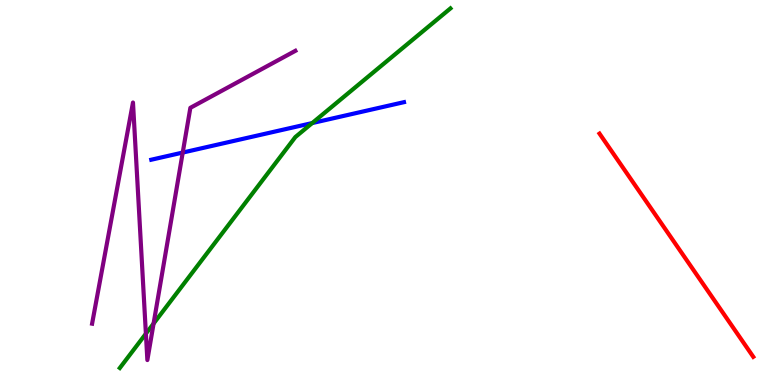[{'lines': ['blue', 'red'], 'intersections': []}, {'lines': ['green', 'red'], 'intersections': []}, {'lines': ['purple', 'red'], 'intersections': []}, {'lines': ['blue', 'green'], 'intersections': [{'x': 4.03, 'y': 6.8}]}, {'lines': ['blue', 'purple'], 'intersections': [{'x': 2.36, 'y': 6.04}]}, {'lines': ['green', 'purple'], 'intersections': [{'x': 1.88, 'y': 1.33}, {'x': 1.98, 'y': 1.6}]}]